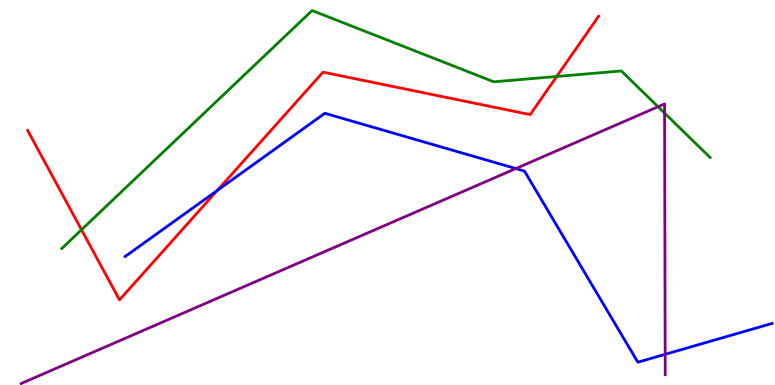[{'lines': ['blue', 'red'], 'intersections': [{'x': 2.81, 'y': 5.06}]}, {'lines': ['green', 'red'], 'intersections': [{'x': 1.05, 'y': 4.03}, {'x': 7.18, 'y': 8.01}]}, {'lines': ['purple', 'red'], 'intersections': []}, {'lines': ['blue', 'green'], 'intersections': []}, {'lines': ['blue', 'purple'], 'intersections': [{'x': 6.66, 'y': 5.62}, {'x': 8.58, 'y': 0.797}]}, {'lines': ['green', 'purple'], 'intersections': [{'x': 8.49, 'y': 7.23}, {'x': 8.58, 'y': 7.06}]}]